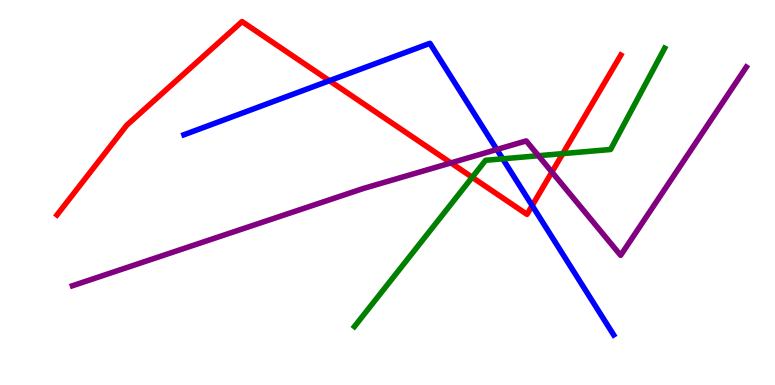[{'lines': ['blue', 'red'], 'intersections': [{'x': 4.25, 'y': 7.9}, {'x': 6.87, 'y': 4.66}]}, {'lines': ['green', 'red'], 'intersections': [{'x': 6.09, 'y': 5.4}, {'x': 7.26, 'y': 6.01}]}, {'lines': ['purple', 'red'], 'intersections': [{'x': 5.82, 'y': 5.77}, {'x': 7.12, 'y': 5.53}]}, {'lines': ['blue', 'green'], 'intersections': [{'x': 6.49, 'y': 5.87}]}, {'lines': ['blue', 'purple'], 'intersections': [{'x': 6.41, 'y': 6.12}]}, {'lines': ['green', 'purple'], 'intersections': [{'x': 6.95, 'y': 5.96}]}]